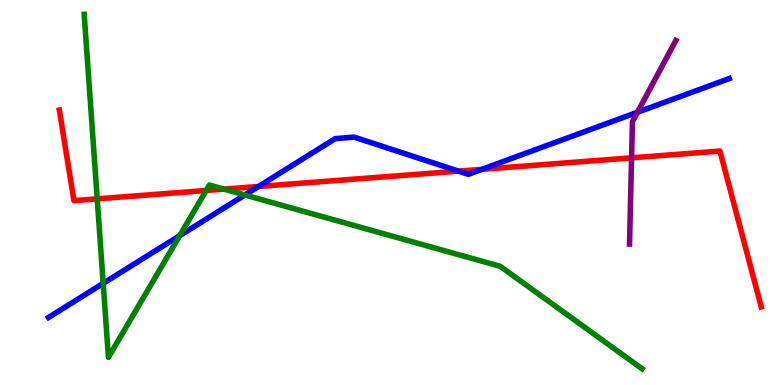[{'lines': ['blue', 'red'], 'intersections': [{'x': 3.34, 'y': 5.16}, {'x': 5.92, 'y': 5.56}, {'x': 6.22, 'y': 5.6}]}, {'lines': ['green', 'red'], 'intersections': [{'x': 1.25, 'y': 4.84}, {'x': 2.66, 'y': 5.05}, {'x': 2.89, 'y': 5.09}]}, {'lines': ['purple', 'red'], 'intersections': [{'x': 8.15, 'y': 5.9}]}, {'lines': ['blue', 'green'], 'intersections': [{'x': 1.33, 'y': 2.64}, {'x': 2.32, 'y': 3.88}, {'x': 3.16, 'y': 4.94}]}, {'lines': ['blue', 'purple'], 'intersections': [{'x': 8.23, 'y': 7.08}]}, {'lines': ['green', 'purple'], 'intersections': []}]